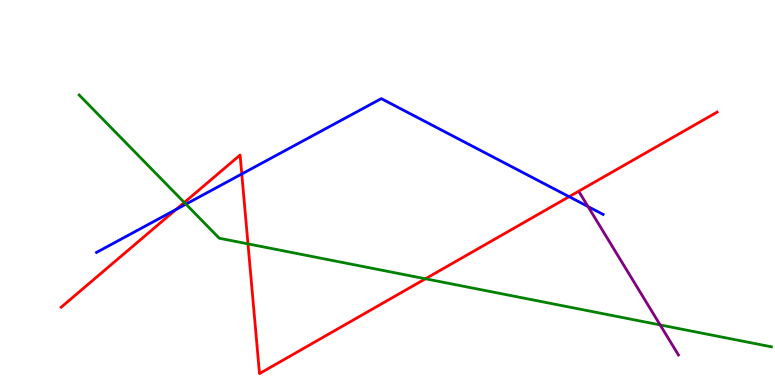[{'lines': ['blue', 'red'], 'intersections': [{'x': 2.27, 'y': 4.56}, {'x': 3.12, 'y': 5.48}, {'x': 7.34, 'y': 4.89}]}, {'lines': ['green', 'red'], 'intersections': [{'x': 2.38, 'y': 4.74}, {'x': 3.2, 'y': 3.67}, {'x': 5.49, 'y': 2.76}]}, {'lines': ['purple', 'red'], 'intersections': []}, {'lines': ['blue', 'green'], 'intersections': [{'x': 2.4, 'y': 4.7}]}, {'lines': ['blue', 'purple'], 'intersections': [{'x': 7.59, 'y': 4.64}]}, {'lines': ['green', 'purple'], 'intersections': [{'x': 8.52, 'y': 1.56}]}]